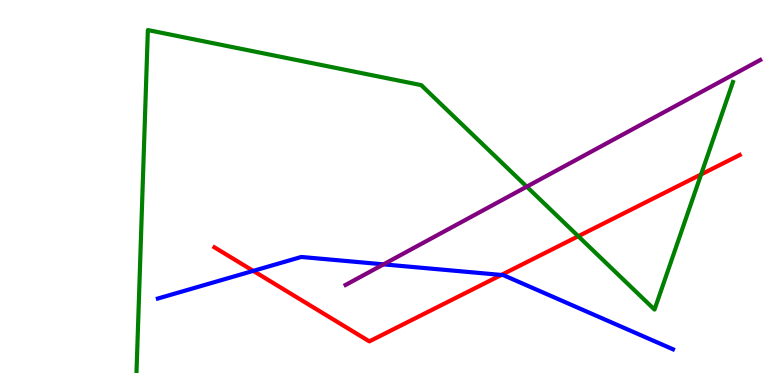[{'lines': ['blue', 'red'], 'intersections': [{'x': 3.27, 'y': 2.96}, {'x': 6.47, 'y': 2.86}]}, {'lines': ['green', 'red'], 'intersections': [{'x': 7.46, 'y': 3.86}, {'x': 9.05, 'y': 5.47}]}, {'lines': ['purple', 'red'], 'intersections': []}, {'lines': ['blue', 'green'], 'intersections': []}, {'lines': ['blue', 'purple'], 'intersections': [{'x': 4.95, 'y': 3.13}]}, {'lines': ['green', 'purple'], 'intersections': [{'x': 6.8, 'y': 5.15}]}]